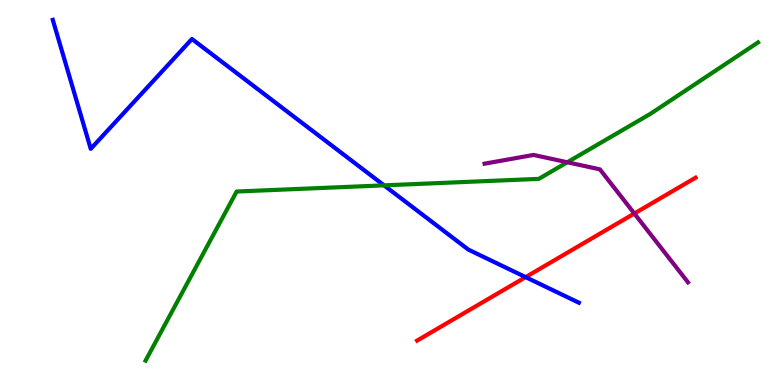[{'lines': ['blue', 'red'], 'intersections': [{'x': 6.78, 'y': 2.8}]}, {'lines': ['green', 'red'], 'intersections': []}, {'lines': ['purple', 'red'], 'intersections': [{'x': 8.18, 'y': 4.45}]}, {'lines': ['blue', 'green'], 'intersections': [{'x': 4.96, 'y': 5.19}]}, {'lines': ['blue', 'purple'], 'intersections': []}, {'lines': ['green', 'purple'], 'intersections': [{'x': 7.32, 'y': 5.79}]}]